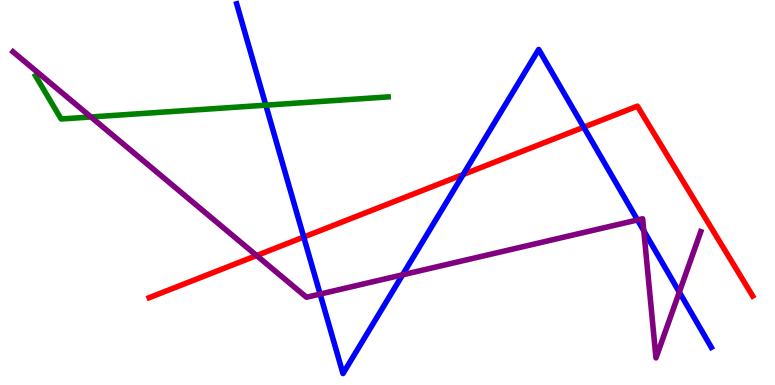[{'lines': ['blue', 'red'], 'intersections': [{'x': 3.92, 'y': 3.84}, {'x': 5.98, 'y': 5.47}, {'x': 7.53, 'y': 6.7}]}, {'lines': ['green', 'red'], 'intersections': []}, {'lines': ['purple', 'red'], 'intersections': [{'x': 3.31, 'y': 3.36}]}, {'lines': ['blue', 'green'], 'intersections': [{'x': 3.43, 'y': 7.27}]}, {'lines': ['blue', 'purple'], 'intersections': [{'x': 4.13, 'y': 2.36}, {'x': 5.2, 'y': 2.86}, {'x': 8.23, 'y': 4.29}, {'x': 8.31, 'y': 4.0}, {'x': 8.77, 'y': 2.41}]}, {'lines': ['green', 'purple'], 'intersections': [{'x': 1.17, 'y': 6.96}]}]